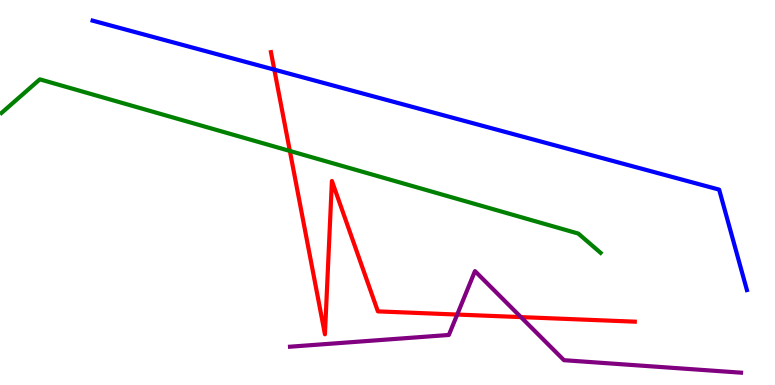[{'lines': ['blue', 'red'], 'intersections': [{'x': 3.54, 'y': 8.19}]}, {'lines': ['green', 'red'], 'intersections': [{'x': 3.74, 'y': 6.08}]}, {'lines': ['purple', 'red'], 'intersections': [{'x': 5.9, 'y': 1.83}, {'x': 6.72, 'y': 1.76}]}, {'lines': ['blue', 'green'], 'intersections': []}, {'lines': ['blue', 'purple'], 'intersections': []}, {'lines': ['green', 'purple'], 'intersections': []}]